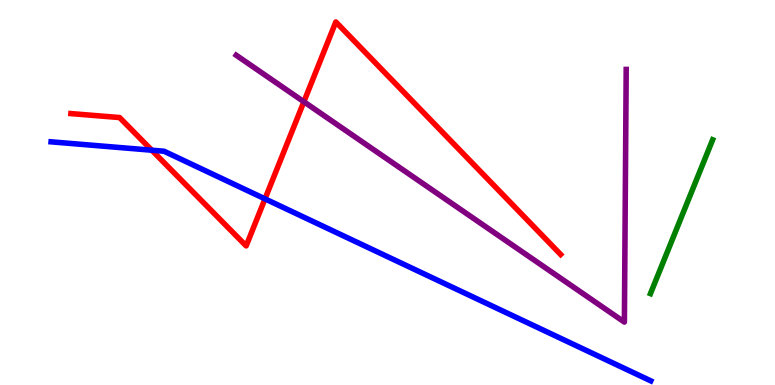[{'lines': ['blue', 'red'], 'intersections': [{'x': 1.96, 'y': 6.1}, {'x': 3.42, 'y': 4.83}]}, {'lines': ['green', 'red'], 'intersections': []}, {'lines': ['purple', 'red'], 'intersections': [{'x': 3.92, 'y': 7.36}]}, {'lines': ['blue', 'green'], 'intersections': []}, {'lines': ['blue', 'purple'], 'intersections': []}, {'lines': ['green', 'purple'], 'intersections': []}]